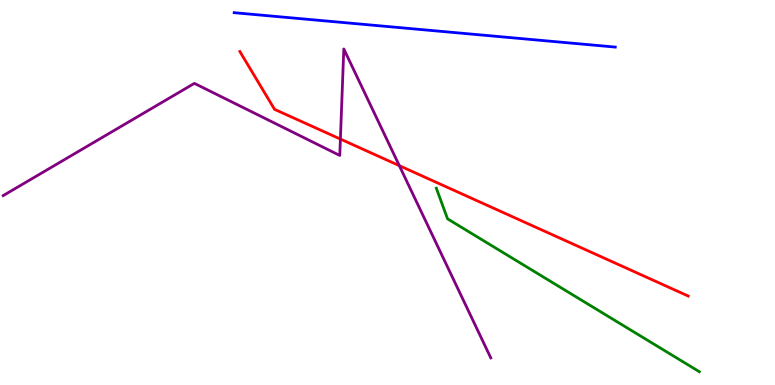[{'lines': ['blue', 'red'], 'intersections': []}, {'lines': ['green', 'red'], 'intersections': []}, {'lines': ['purple', 'red'], 'intersections': [{'x': 4.39, 'y': 6.39}, {'x': 5.15, 'y': 5.7}]}, {'lines': ['blue', 'green'], 'intersections': []}, {'lines': ['blue', 'purple'], 'intersections': []}, {'lines': ['green', 'purple'], 'intersections': []}]